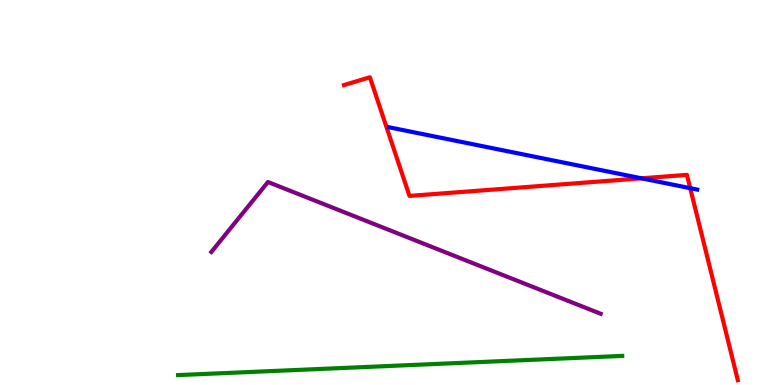[{'lines': ['blue', 'red'], 'intersections': [{'x': 8.28, 'y': 5.37}, {'x': 8.91, 'y': 5.11}]}, {'lines': ['green', 'red'], 'intersections': []}, {'lines': ['purple', 'red'], 'intersections': []}, {'lines': ['blue', 'green'], 'intersections': []}, {'lines': ['blue', 'purple'], 'intersections': []}, {'lines': ['green', 'purple'], 'intersections': []}]